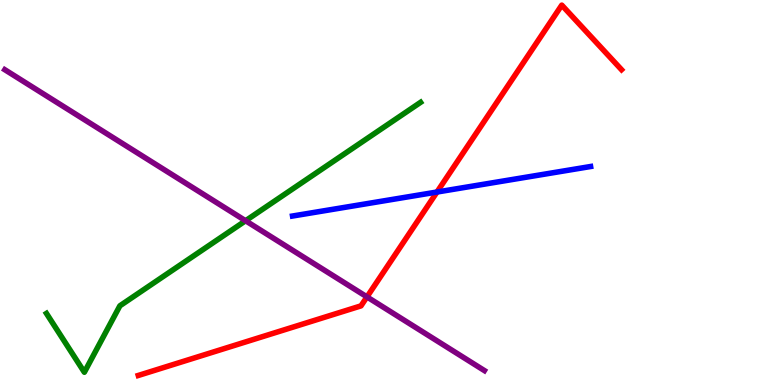[{'lines': ['blue', 'red'], 'intersections': [{'x': 5.64, 'y': 5.01}]}, {'lines': ['green', 'red'], 'intersections': []}, {'lines': ['purple', 'red'], 'intersections': [{'x': 4.74, 'y': 2.29}]}, {'lines': ['blue', 'green'], 'intersections': []}, {'lines': ['blue', 'purple'], 'intersections': []}, {'lines': ['green', 'purple'], 'intersections': [{'x': 3.17, 'y': 4.27}]}]